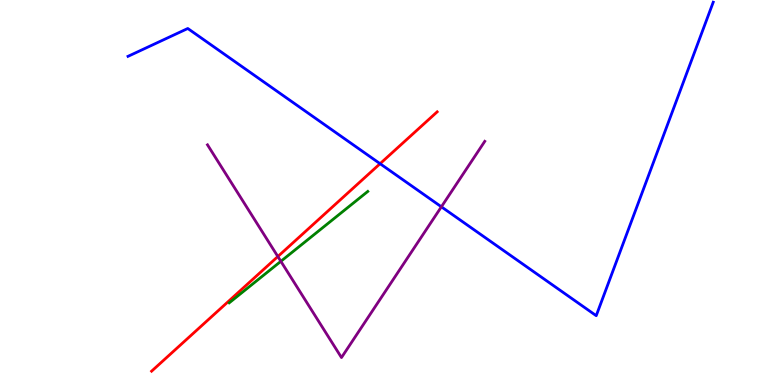[{'lines': ['blue', 'red'], 'intersections': [{'x': 4.9, 'y': 5.75}]}, {'lines': ['green', 'red'], 'intersections': []}, {'lines': ['purple', 'red'], 'intersections': [{'x': 3.59, 'y': 3.34}]}, {'lines': ['blue', 'green'], 'intersections': []}, {'lines': ['blue', 'purple'], 'intersections': [{'x': 5.7, 'y': 4.63}]}, {'lines': ['green', 'purple'], 'intersections': [{'x': 3.62, 'y': 3.21}]}]